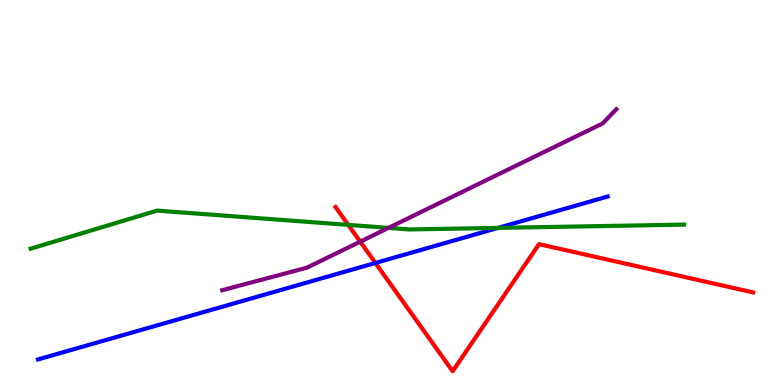[{'lines': ['blue', 'red'], 'intersections': [{'x': 4.84, 'y': 3.17}]}, {'lines': ['green', 'red'], 'intersections': [{'x': 4.49, 'y': 4.16}]}, {'lines': ['purple', 'red'], 'intersections': [{'x': 4.65, 'y': 3.72}]}, {'lines': ['blue', 'green'], 'intersections': [{'x': 6.43, 'y': 4.08}]}, {'lines': ['blue', 'purple'], 'intersections': []}, {'lines': ['green', 'purple'], 'intersections': [{'x': 5.01, 'y': 4.08}]}]